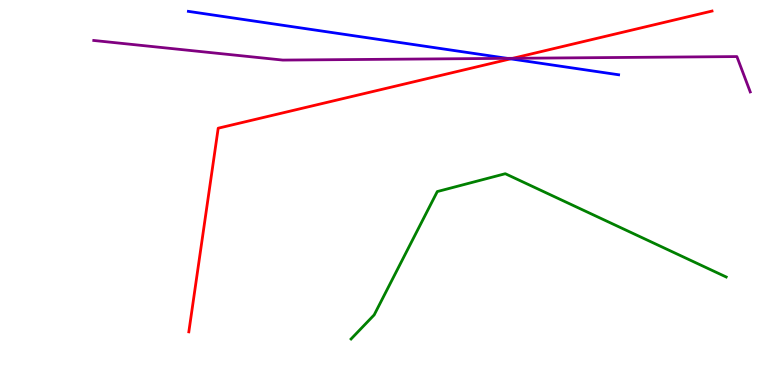[{'lines': ['blue', 'red'], 'intersections': [{'x': 6.59, 'y': 8.47}]}, {'lines': ['green', 'red'], 'intersections': []}, {'lines': ['purple', 'red'], 'intersections': [{'x': 6.62, 'y': 8.49}]}, {'lines': ['blue', 'green'], 'intersections': []}, {'lines': ['blue', 'purple'], 'intersections': [{'x': 6.54, 'y': 8.48}]}, {'lines': ['green', 'purple'], 'intersections': []}]